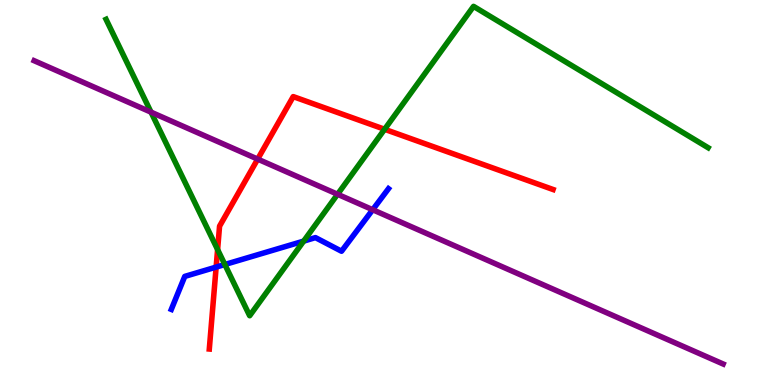[{'lines': ['blue', 'red'], 'intersections': [{'x': 2.79, 'y': 3.06}]}, {'lines': ['green', 'red'], 'intersections': [{'x': 2.81, 'y': 3.52}, {'x': 4.96, 'y': 6.64}]}, {'lines': ['purple', 'red'], 'intersections': [{'x': 3.33, 'y': 5.87}]}, {'lines': ['blue', 'green'], 'intersections': [{'x': 2.9, 'y': 3.13}, {'x': 3.92, 'y': 3.74}]}, {'lines': ['blue', 'purple'], 'intersections': [{'x': 4.81, 'y': 4.55}]}, {'lines': ['green', 'purple'], 'intersections': [{'x': 1.95, 'y': 7.09}, {'x': 4.36, 'y': 4.95}]}]